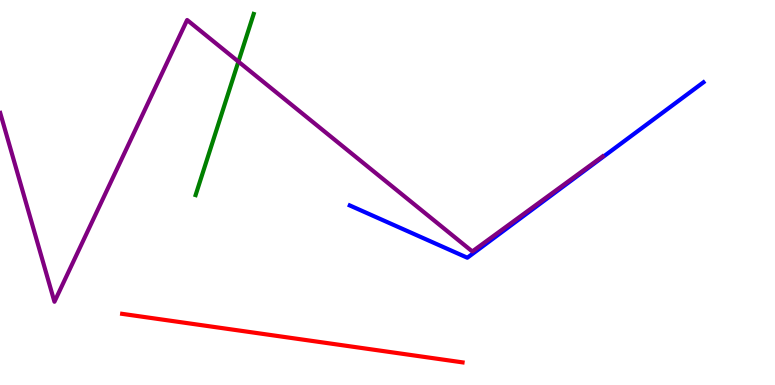[{'lines': ['blue', 'red'], 'intersections': []}, {'lines': ['green', 'red'], 'intersections': []}, {'lines': ['purple', 'red'], 'intersections': []}, {'lines': ['blue', 'green'], 'intersections': []}, {'lines': ['blue', 'purple'], 'intersections': []}, {'lines': ['green', 'purple'], 'intersections': [{'x': 3.08, 'y': 8.4}]}]